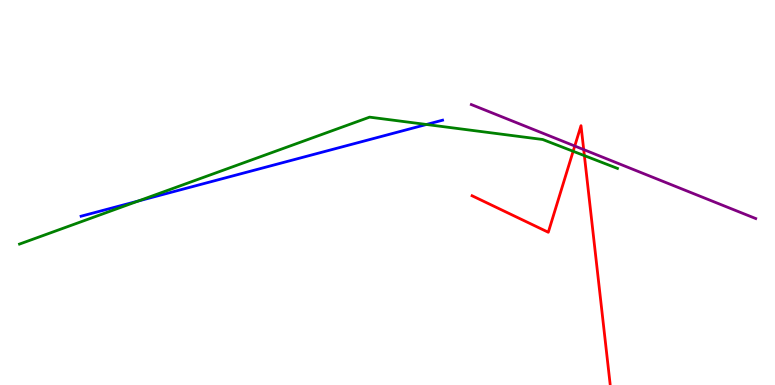[{'lines': ['blue', 'red'], 'intersections': []}, {'lines': ['green', 'red'], 'intersections': [{'x': 7.4, 'y': 6.07}, {'x': 7.54, 'y': 5.96}]}, {'lines': ['purple', 'red'], 'intersections': [{'x': 7.42, 'y': 6.21}, {'x': 7.53, 'y': 6.11}]}, {'lines': ['blue', 'green'], 'intersections': [{'x': 1.78, 'y': 4.78}, {'x': 5.5, 'y': 6.77}]}, {'lines': ['blue', 'purple'], 'intersections': []}, {'lines': ['green', 'purple'], 'intersections': []}]